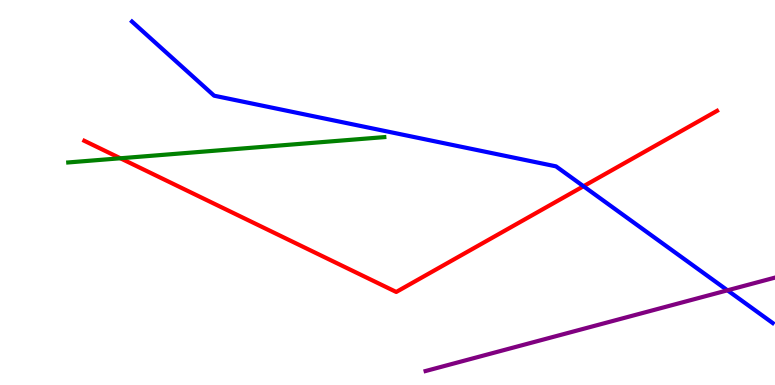[{'lines': ['blue', 'red'], 'intersections': [{'x': 7.53, 'y': 5.16}]}, {'lines': ['green', 'red'], 'intersections': [{'x': 1.55, 'y': 5.89}]}, {'lines': ['purple', 'red'], 'intersections': []}, {'lines': ['blue', 'green'], 'intersections': []}, {'lines': ['blue', 'purple'], 'intersections': [{'x': 9.39, 'y': 2.46}]}, {'lines': ['green', 'purple'], 'intersections': []}]